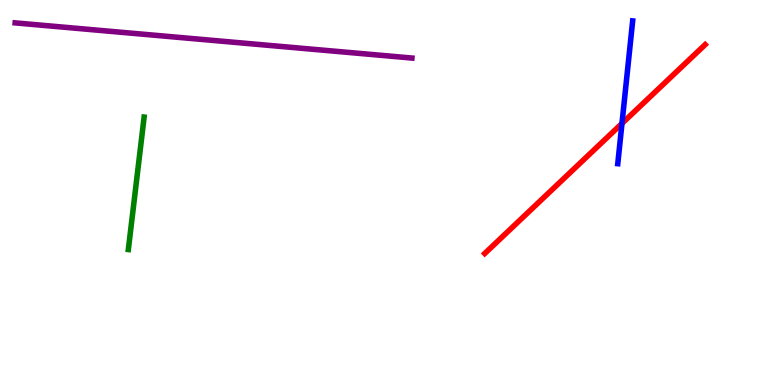[{'lines': ['blue', 'red'], 'intersections': [{'x': 8.03, 'y': 6.79}]}, {'lines': ['green', 'red'], 'intersections': []}, {'lines': ['purple', 'red'], 'intersections': []}, {'lines': ['blue', 'green'], 'intersections': []}, {'lines': ['blue', 'purple'], 'intersections': []}, {'lines': ['green', 'purple'], 'intersections': []}]